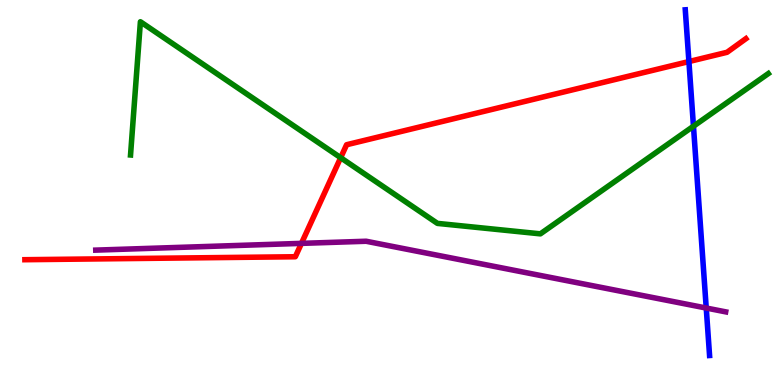[{'lines': ['blue', 'red'], 'intersections': [{'x': 8.89, 'y': 8.4}]}, {'lines': ['green', 'red'], 'intersections': [{'x': 4.4, 'y': 5.9}]}, {'lines': ['purple', 'red'], 'intersections': [{'x': 3.89, 'y': 3.68}]}, {'lines': ['blue', 'green'], 'intersections': [{'x': 8.95, 'y': 6.72}]}, {'lines': ['blue', 'purple'], 'intersections': [{'x': 9.11, 'y': 2.0}]}, {'lines': ['green', 'purple'], 'intersections': []}]